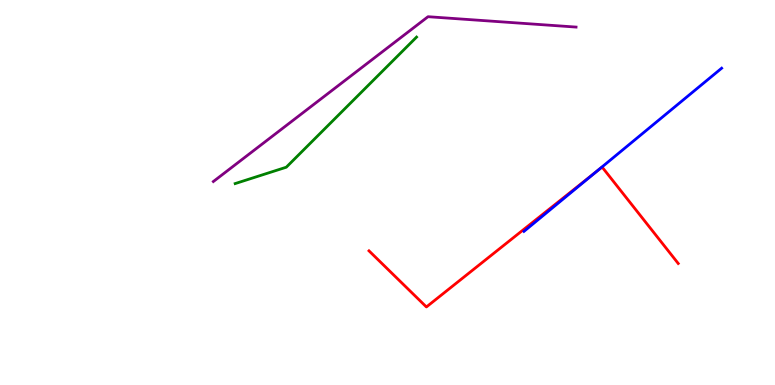[{'lines': ['blue', 'red'], 'intersections': [{'x': 7.69, 'y': 5.54}]}, {'lines': ['green', 'red'], 'intersections': []}, {'lines': ['purple', 'red'], 'intersections': []}, {'lines': ['blue', 'green'], 'intersections': []}, {'lines': ['blue', 'purple'], 'intersections': []}, {'lines': ['green', 'purple'], 'intersections': []}]